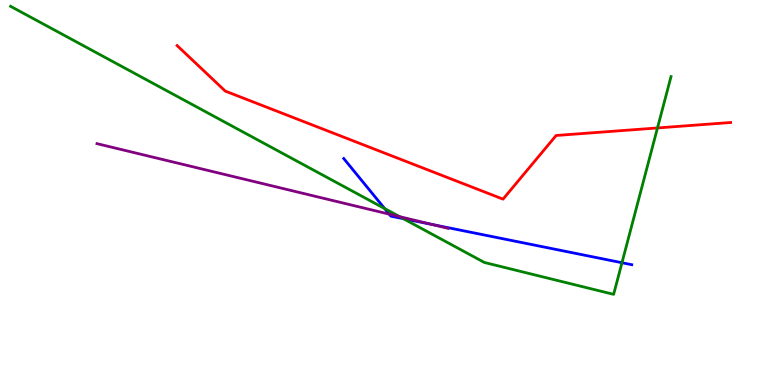[{'lines': ['blue', 'red'], 'intersections': []}, {'lines': ['green', 'red'], 'intersections': [{'x': 8.48, 'y': 6.68}]}, {'lines': ['purple', 'red'], 'intersections': []}, {'lines': ['blue', 'green'], 'intersections': [{'x': 4.96, 'y': 4.58}, {'x': 5.21, 'y': 4.32}, {'x': 8.03, 'y': 3.18}]}, {'lines': ['blue', 'purple'], 'intersections': [{'x': 5.02, 'y': 4.44}, {'x': 5.57, 'y': 4.17}]}, {'lines': ['green', 'purple'], 'intersections': [{'x': 5.16, 'y': 4.37}]}]